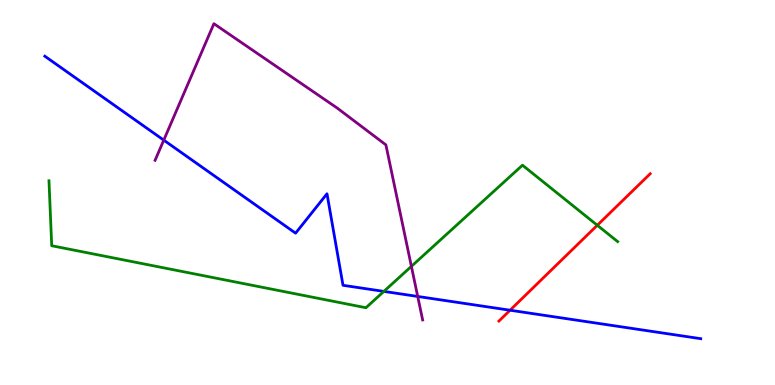[{'lines': ['blue', 'red'], 'intersections': [{'x': 6.58, 'y': 1.94}]}, {'lines': ['green', 'red'], 'intersections': [{'x': 7.71, 'y': 4.15}]}, {'lines': ['purple', 'red'], 'intersections': []}, {'lines': ['blue', 'green'], 'intersections': [{'x': 4.95, 'y': 2.43}]}, {'lines': ['blue', 'purple'], 'intersections': [{'x': 2.11, 'y': 6.36}, {'x': 5.39, 'y': 2.3}]}, {'lines': ['green', 'purple'], 'intersections': [{'x': 5.31, 'y': 3.08}]}]